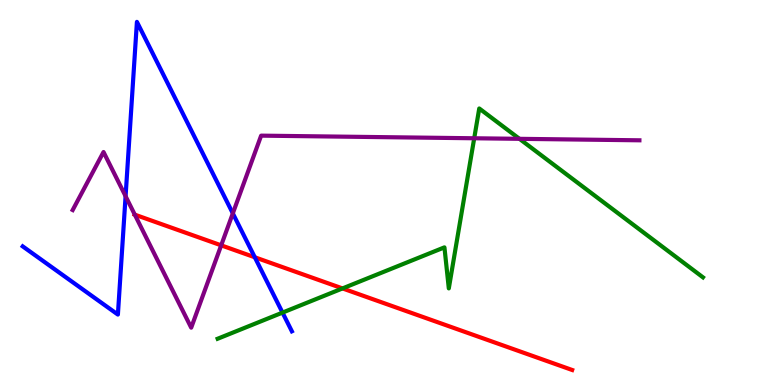[{'lines': ['blue', 'red'], 'intersections': [{'x': 3.29, 'y': 3.32}]}, {'lines': ['green', 'red'], 'intersections': [{'x': 4.42, 'y': 2.51}]}, {'lines': ['purple', 'red'], 'intersections': [{'x': 1.74, 'y': 4.42}, {'x': 2.85, 'y': 3.63}]}, {'lines': ['blue', 'green'], 'intersections': [{'x': 3.65, 'y': 1.88}]}, {'lines': ['blue', 'purple'], 'intersections': [{'x': 1.62, 'y': 4.9}, {'x': 3.0, 'y': 4.46}]}, {'lines': ['green', 'purple'], 'intersections': [{'x': 6.12, 'y': 6.41}, {'x': 6.7, 'y': 6.39}]}]